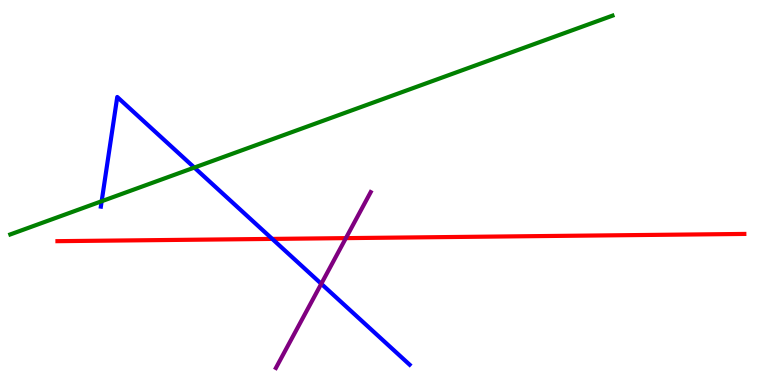[{'lines': ['blue', 'red'], 'intersections': [{'x': 3.51, 'y': 3.79}]}, {'lines': ['green', 'red'], 'intersections': []}, {'lines': ['purple', 'red'], 'intersections': [{'x': 4.46, 'y': 3.81}]}, {'lines': ['blue', 'green'], 'intersections': [{'x': 1.31, 'y': 4.77}, {'x': 2.51, 'y': 5.65}]}, {'lines': ['blue', 'purple'], 'intersections': [{'x': 4.15, 'y': 2.63}]}, {'lines': ['green', 'purple'], 'intersections': []}]